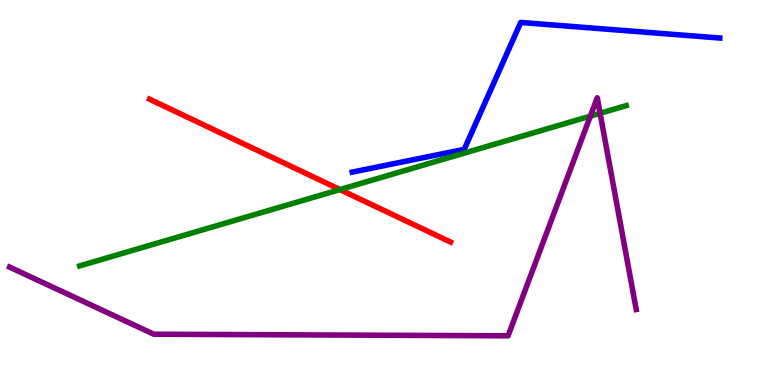[{'lines': ['blue', 'red'], 'intersections': []}, {'lines': ['green', 'red'], 'intersections': [{'x': 4.39, 'y': 5.08}]}, {'lines': ['purple', 'red'], 'intersections': []}, {'lines': ['blue', 'green'], 'intersections': []}, {'lines': ['blue', 'purple'], 'intersections': []}, {'lines': ['green', 'purple'], 'intersections': [{'x': 7.62, 'y': 6.98}, {'x': 7.74, 'y': 7.06}]}]